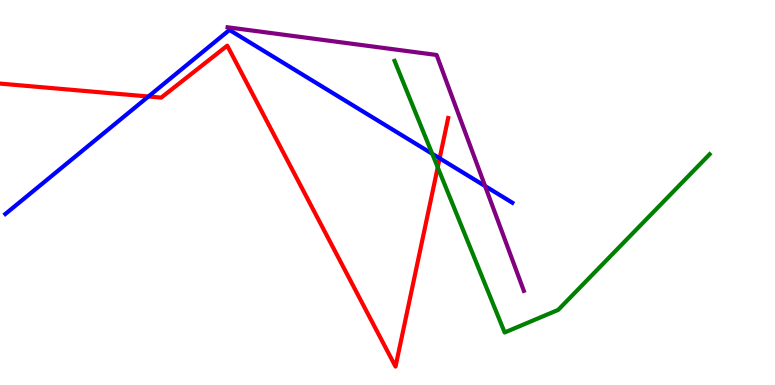[{'lines': ['blue', 'red'], 'intersections': [{'x': 1.92, 'y': 7.49}, {'x': 5.67, 'y': 5.89}]}, {'lines': ['green', 'red'], 'intersections': [{'x': 5.65, 'y': 5.65}]}, {'lines': ['purple', 'red'], 'intersections': []}, {'lines': ['blue', 'green'], 'intersections': [{'x': 5.58, 'y': 6.01}]}, {'lines': ['blue', 'purple'], 'intersections': [{'x': 6.26, 'y': 5.17}]}, {'lines': ['green', 'purple'], 'intersections': []}]